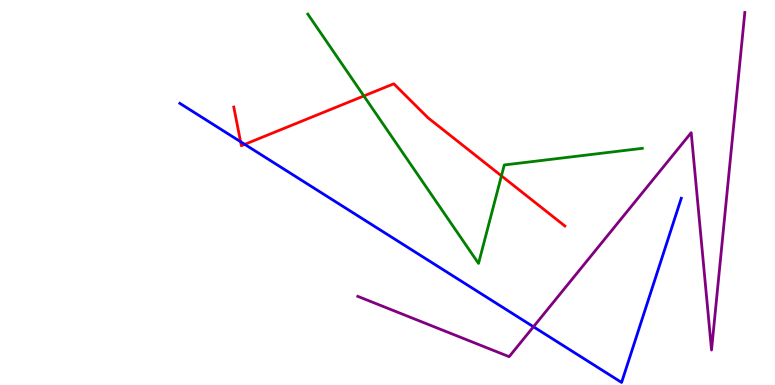[{'lines': ['blue', 'red'], 'intersections': [{'x': 3.1, 'y': 6.32}, {'x': 3.16, 'y': 6.25}]}, {'lines': ['green', 'red'], 'intersections': [{'x': 4.69, 'y': 7.51}, {'x': 6.47, 'y': 5.43}]}, {'lines': ['purple', 'red'], 'intersections': []}, {'lines': ['blue', 'green'], 'intersections': []}, {'lines': ['blue', 'purple'], 'intersections': [{'x': 6.88, 'y': 1.51}]}, {'lines': ['green', 'purple'], 'intersections': []}]